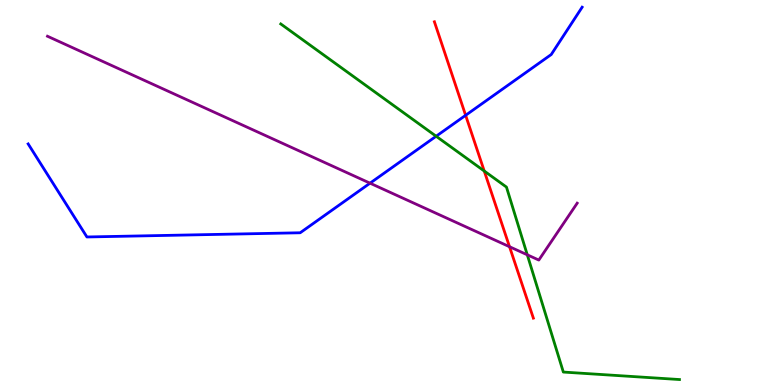[{'lines': ['blue', 'red'], 'intersections': [{'x': 6.01, 'y': 7.01}]}, {'lines': ['green', 'red'], 'intersections': [{'x': 6.25, 'y': 5.56}]}, {'lines': ['purple', 'red'], 'intersections': [{'x': 6.57, 'y': 3.59}]}, {'lines': ['blue', 'green'], 'intersections': [{'x': 5.63, 'y': 6.46}]}, {'lines': ['blue', 'purple'], 'intersections': [{'x': 4.77, 'y': 5.24}]}, {'lines': ['green', 'purple'], 'intersections': [{'x': 6.8, 'y': 3.38}]}]